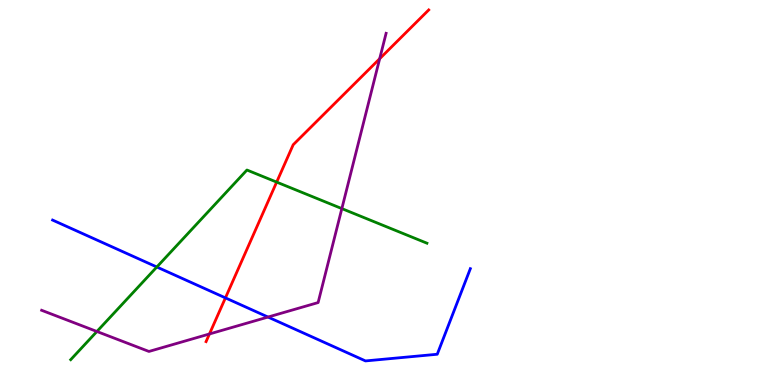[{'lines': ['blue', 'red'], 'intersections': [{'x': 2.91, 'y': 2.26}]}, {'lines': ['green', 'red'], 'intersections': [{'x': 3.57, 'y': 5.27}]}, {'lines': ['purple', 'red'], 'intersections': [{'x': 2.7, 'y': 1.33}, {'x': 4.9, 'y': 8.47}]}, {'lines': ['blue', 'green'], 'intersections': [{'x': 2.02, 'y': 3.06}]}, {'lines': ['blue', 'purple'], 'intersections': [{'x': 3.46, 'y': 1.76}]}, {'lines': ['green', 'purple'], 'intersections': [{'x': 1.25, 'y': 1.39}, {'x': 4.41, 'y': 4.58}]}]